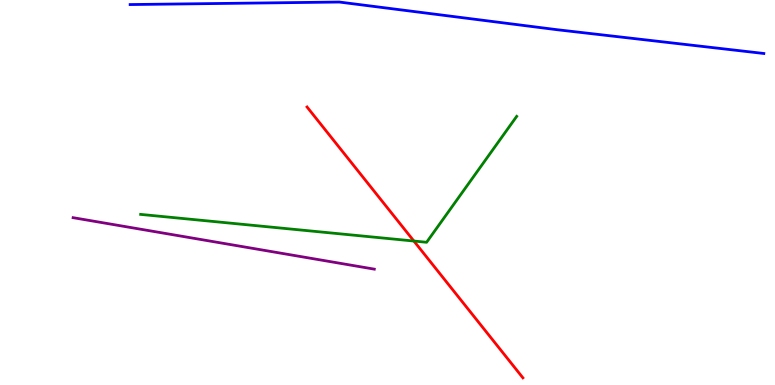[{'lines': ['blue', 'red'], 'intersections': []}, {'lines': ['green', 'red'], 'intersections': [{'x': 5.34, 'y': 3.74}]}, {'lines': ['purple', 'red'], 'intersections': []}, {'lines': ['blue', 'green'], 'intersections': []}, {'lines': ['blue', 'purple'], 'intersections': []}, {'lines': ['green', 'purple'], 'intersections': []}]